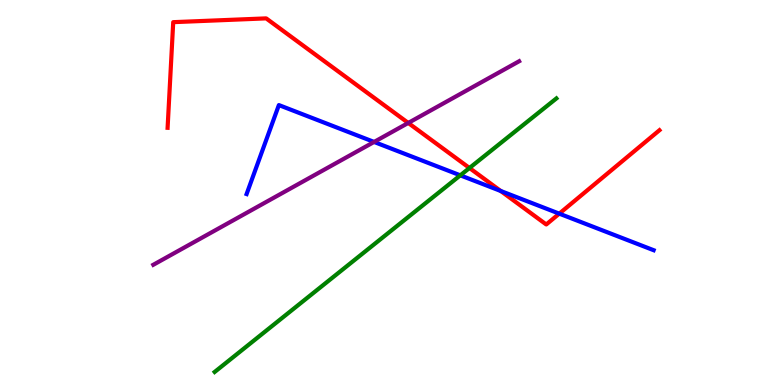[{'lines': ['blue', 'red'], 'intersections': [{'x': 6.46, 'y': 5.04}, {'x': 7.22, 'y': 4.45}]}, {'lines': ['green', 'red'], 'intersections': [{'x': 6.06, 'y': 5.64}]}, {'lines': ['purple', 'red'], 'intersections': [{'x': 5.27, 'y': 6.81}]}, {'lines': ['blue', 'green'], 'intersections': [{'x': 5.94, 'y': 5.45}]}, {'lines': ['blue', 'purple'], 'intersections': [{'x': 4.83, 'y': 6.31}]}, {'lines': ['green', 'purple'], 'intersections': []}]